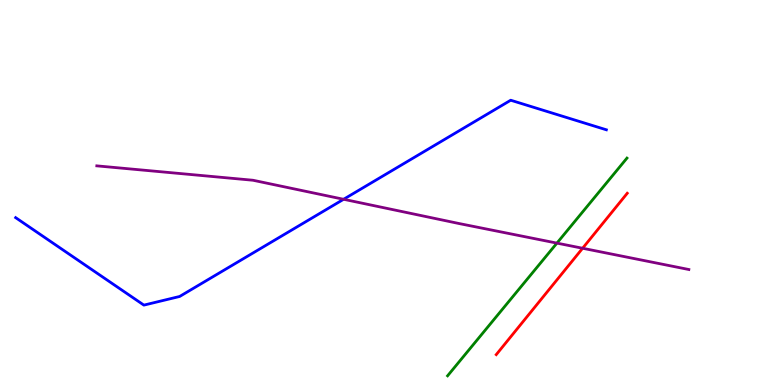[{'lines': ['blue', 'red'], 'intersections': []}, {'lines': ['green', 'red'], 'intersections': []}, {'lines': ['purple', 'red'], 'intersections': [{'x': 7.52, 'y': 3.55}]}, {'lines': ['blue', 'green'], 'intersections': []}, {'lines': ['blue', 'purple'], 'intersections': [{'x': 4.43, 'y': 4.82}]}, {'lines': ['green', 'purple'], 'intersections': [{'x': 7.19, 'y': 3.69}]}]